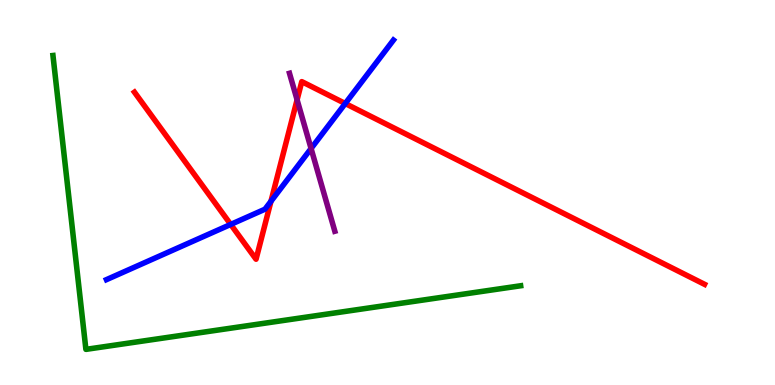[{'lines': ['blue', 'red'], 'intersections': [{'x': 2.98, 'y': 4.17}, {'x': 3.5, 'y': 4.77}, {'x': 4.45, 'y': 7.31}]}, {'lines': ['green', 'red'], 'intersections': []}, {'lines': ['purple', 'red'], 'intersections': [{'x': 3.83, 'y': 7.41}]}, {'lines': ['blue', 'green'], 'intersections': []}, {'lines': ['blue', 'purple'], 'intersections': [{'x': 4.01, 'y': 6.14}]}, {'lines': ['green', 'purple'], 'intersections': []}]